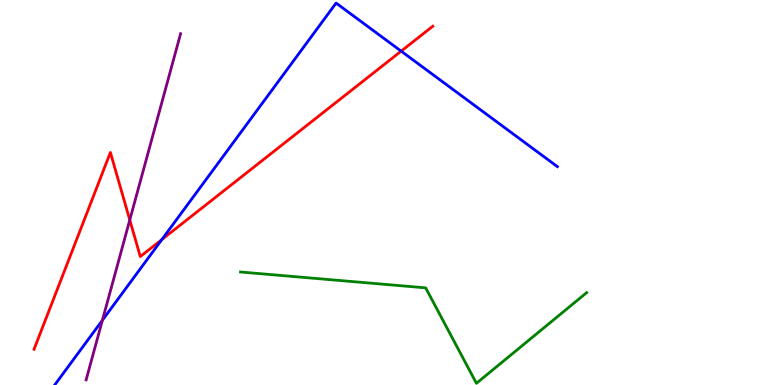[{'lines': ['blue', 'red'], 'intersections': [{'x': 2.09, 'y': 3.78}, {'x': 5.18, 'y': 8.67}]}, {'lines': ['green', 'red'], 'intersections': []}, {'lines': ['purple', 'red'], 'intersections': [{'x': 1.67, 'y': 4.29}]}, {'lines': ['blue', 'green'], 'intersections': []}, {'lines': ['blue', 'purple'], 'intersections': [{'x': 1.32, 'y': 1.68}]}, {'lines': ['green', 'purple'], 'intersections': []}]